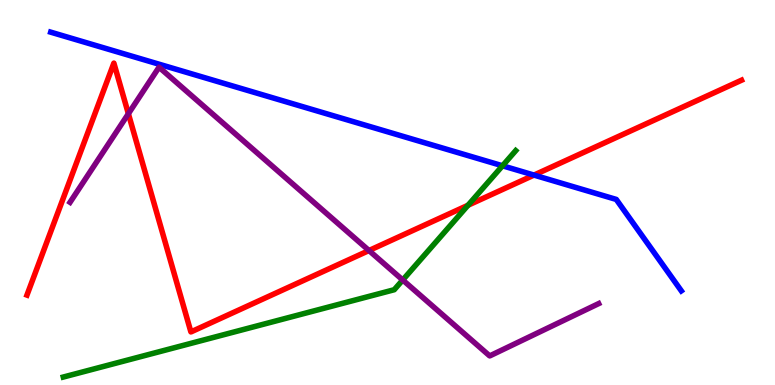[{'lines': ['blue', 'red'], 'intersections': [{'x': 6.89, 'y': 5.45}]}, {'lines': ['green', 'red'], 'intersections': [{'x': 6.04, 'y': 4.67}]}, {'lines': ['purple', 'red'], 'intersections': [{'x': 1.66, 'y': 7.05}, {'x': 4.76, 'y': 3.49}]}, {'lines': ['blue', 'green'], 'intersections': [{'x': 6.48, 'y': 5.69}]}, {'lines': ['blue', 'purple'], 'intersections': []}, {'lines': ['green', 'purple'], 'intersections': [{'x': 5.2, 'y': 2.73}]}]